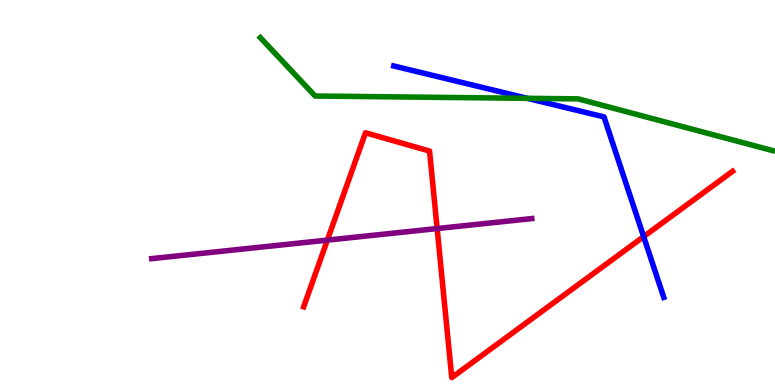[{'lines': ['blue', 'red'], 'intersections': [{'x': 8.31, 'y': 3.85}]}, {'lines': ['green', 'red'], 'intersections': []}, {'lines': ['purple', 'red'], 'intersections': [{'x': 4.22, 'y': 3.76}, {'x': 5.64, 'y': 4.06}]}, {'lines': ['blue', 'green'], 'intersections': [{'x': 6.8, 'y': 7.45}]}, {'lines': ['blue', 'purple'], 'intersections': []}, {'lines': ['green', 'purple'], 'intersections': []}]